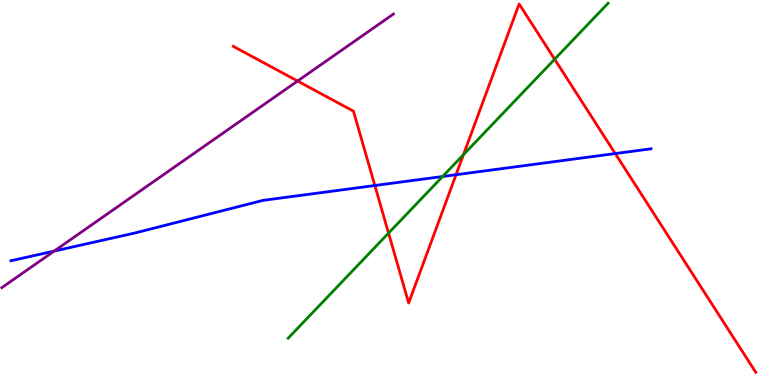[{'lines': ['blue', 'red'], 'intersections': [{'x': 4.84, 'y': 5.18}, {'x': 5.88, 'y': 5.46}, {'x': 7.94, 'y': 6.01}]}, {'lines': ['green', 'red'], 'intersections': [{'x': 5.01, 'y': 3.95}, {'x': 5.98, 'y': 5.98}, {'x': 7.16, 'y': 8.46}]}, {'lines': ['purple', 'red'], 'intersections': [{'x': 3.84, 'y': 7.9}]}, {'lines': ['blue', 'green'], 'intersections': [{'x': 5.71, 'y': 5.42}]}, {'lines': ['blue', 'purple'], 'intersections': [{'x': 0.699, 'y': 3.48}]}, {'lines': ['green', 'purple'], 'intersections': []}]